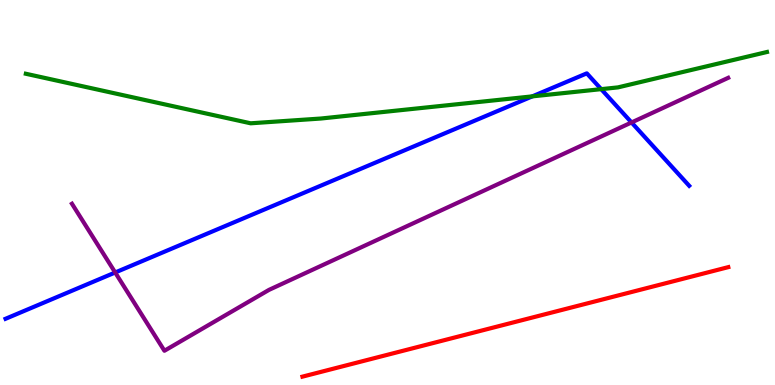[{'lines': ['blue', 'red'], 'intersections': []}, {'lines': ['green', 'red'], 'intersections': []}, {'lines': ['purple', 'red'], 'intersections': []}, {'lines': ['blue', 'green'], 'intersections': [{'x': 6.87, 'y': 7.5}, {'x': 7.76, 'y': 7.68}]}, {'lines': ['blue', 'purple'], 'intersections': [{'x': 1.49, 'y': 2.92}, {'x': 8.15, 'y': 6.82}]}, {'lines': ['green', 'purple'], 'intersections': []}]